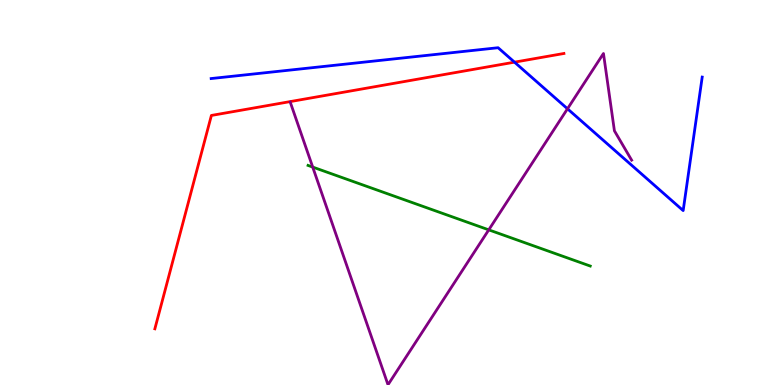[{'lines': ['blue', 'red'], 'intersections': [{'x': 6.64, 'y': 8.39}]}, {'lines': ['green', 'red'], 'intersections': []}, {'lines': ['purple', 'red'], 'intersections': []}, {'lines': ['blue', 'green'], 'intersections': []}, {'lines': ['blue', 'purple'], 'intersections': [{'x': 7.32, 'y': 7.17}]}, {'lines': ['green', 'purple'], 'intersections': [{'x': 4.03, 'y': 5.66}, {'x': 6.31, 'y': 4.03}]}]